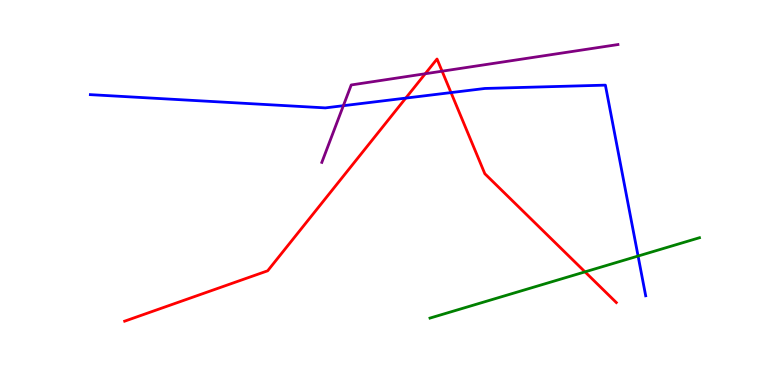[{'lines': ['blue', 'red'], 'intersections': [{'x': 5.24, 'y': 7.45}, {'x': 5.82, 'y': 7.6}]}, {'lines': ['green', 'red'], 'intersections': [{'x': 7.55, 'y': 2.94}]}, {'lines': ['purple', 'red'], 'intersections': [{'x': 5.49, 'y': 8.08}, {'x': 5.7, 'y': 8.15}]}, {'lines': ['blue', 'green'], 'intersections': [{'x': 8.23, 'y': 3.35}]}, {'lines': ['blue', 'purple'], 'intersections': [{'x': 4.43, 'y': 7.25}]}, {'lines': ['green', 'purple'], 'intersections': []}]